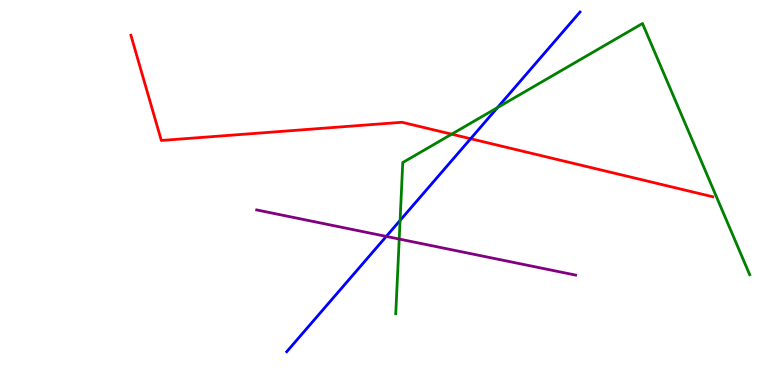[{'lines': ['blue', 'red'], 'intersections': [{'x': 6.07, 'y': 6.4}]}, {'lines': ['green', 'red'], 'intersections': [{'x': 5.83, 'y': 6.51}]}, {'lines': ['purple', 'red'], 'intersections': []}, {'lines': ['blue', 'green'], 'intersections': [{'x': 5.16, 'y': 4.27}, {'x': 6.42, 'y': 7.21}]}, {'lines': ['blue', 'purple'], 'intersections': [{'x': 4.98, 'y': 3.86}]}, {'lines': ['green', 'purple'], 'intersections': [{'x': 5.15, 'y': 3.79}]}]